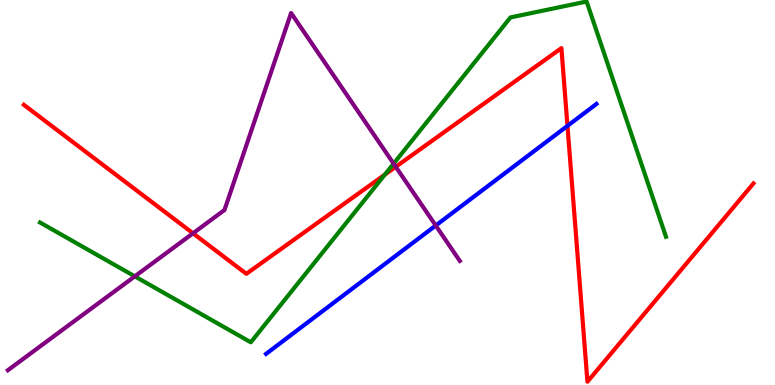[{'lines': ['blue', 'red'], 'intersections': [{'x': 7.32, 'y': 6.73}]}, {'lines': ['green', 'red'], 'intersections': [{'x': 4.97, 'y': 5.46}]}, {'lines': ['purple', 'red'], 'intersections': [{'x': 2.49, 'y': 3.94}, {'x': 5.11, 'y': 5.67}]}, {'lines': ['blue', 'green'], 'intersections': []}, {'lines': ['blue', 'purple'], 'intersections': [{'x': 5.62, 'y': 4.14}]}, {'lines': ['green', 'purple'], 'intersections': [{'x': 1.74, 'y': 2.82}, {'x': 5.08, 'y': 5.75}]}]